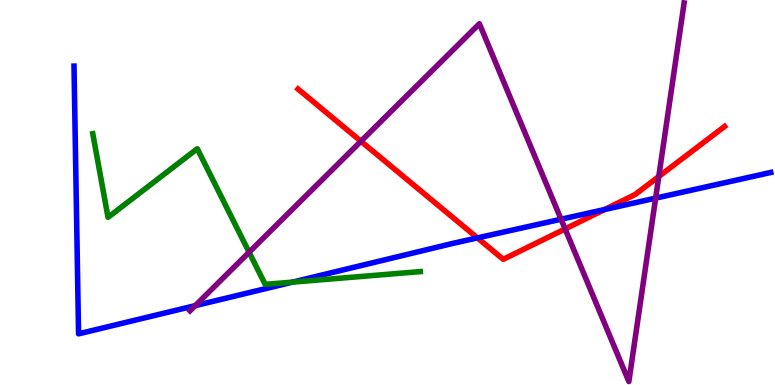[{'lines': ['blue', 'red'], 'intersections': [{'x': 6.16, 'y': 3.82}, {'x': 7.8, 'y': 4.56}]}, {'lines': ['green', 'red'], 'intersections': []}, {'lines': ['purple', 'red'], 'intersections': [{'x': 4.66, 'y': 6.33}, {'x': 7.29, 'y': 4.05}, {'x': 8.5, 'y': 5.42}]}, {'lines': ['blue', 'green'], 'intersections': [{'x': 3.77, 'y': 2.67}]}, {'lines': ['blue', 'purple'], 'intersections': [{'x': 2.52, 'y': 2.06}, {'x': 7.24, 'y': 4.31}, {'x': 8.46, 'y': 4.85}]}, {'lines': ['green', 'purple'], 'intersections': [{'x': 3.21, 'y': 3.45}]}]